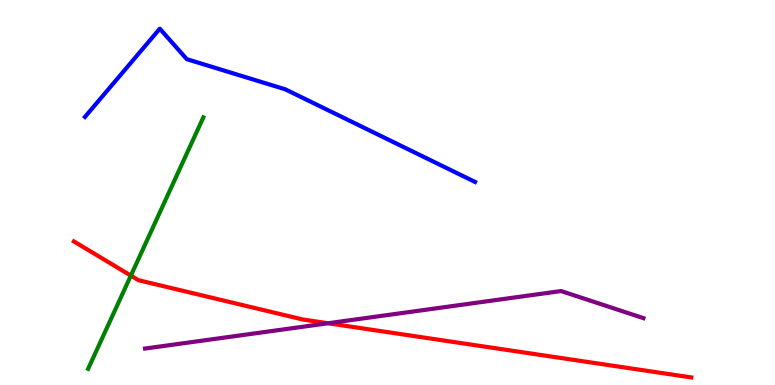[{'lines': ['blue', 'red'], 'intersections': []}, {'lines': ['green', 'red'], 'intersections': [{'x': 1.69, 'y': 2.84}]}, {'lines': ['purple', 'red'], 'intersections': [{'x': 4.23, 'y': 1.6}]}, {'lines': ['blue', 'green'], 'intersections': []}, {'lines': ['blue', 'purple'], 'intersections': []}, {'lines': ['green', 'purple'], 'intersections': []}]